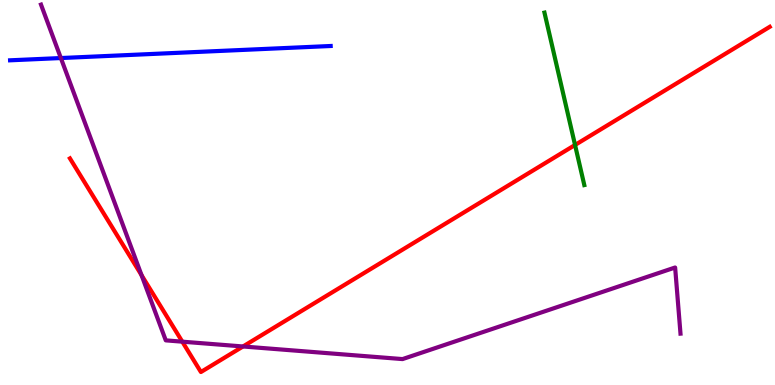[{'lines': ['blue', 'red'], 'intersections': []}, {'lines': ['green', 'red'], 'intersections': [{'x': 7.42, 'y': 6.23}]}, {'lines': ['purple', 'red'], 'intersections': [{'x': 1.83, 'y': 2.85}, {'x': 2.35, 'y': 1.13}, {'x': 3.14, 'y': 1.0}]}, {'lines': ['blue', 'green'], 'intersections': []}, {'lines': ['blue', 'purple'], 'intersections': [{'x': 0.785, 'y': 8.49}]}, {'lines': ['green', 'purple'], 'intersections': []}]